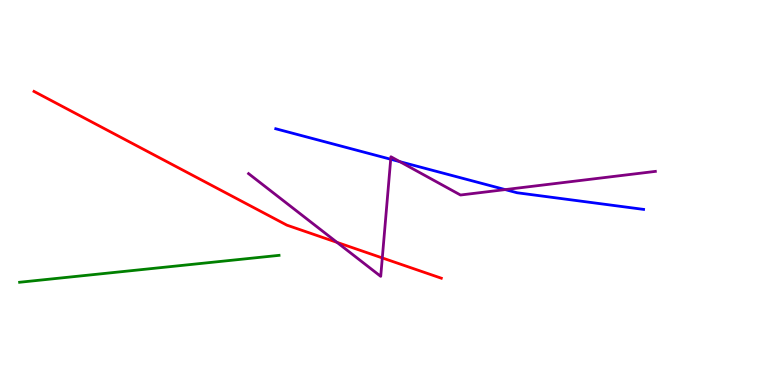[{'lines': ['blue', 'red'], 'intersections': []}, {'lines': ['green', 'red'], 'intersections': []}, {'lines': ['purple', 'red'], 'intersections': [{'x': 4.35, 'y': 3.7}, {'x': 4.93, 'y': 3.3}]}, {'lines': ['blue', 'green'], 'intersections': []}, {'lines': ['blue', 'purple'], 'intersections': [{'x': 5.04, 'y': 5.86}, {'x': 5.16, 'y': 5.8}, {'x': 6.52, 'y': 5.08}]}, {'lines': ['green', 'purple'], 'intersections': []}]